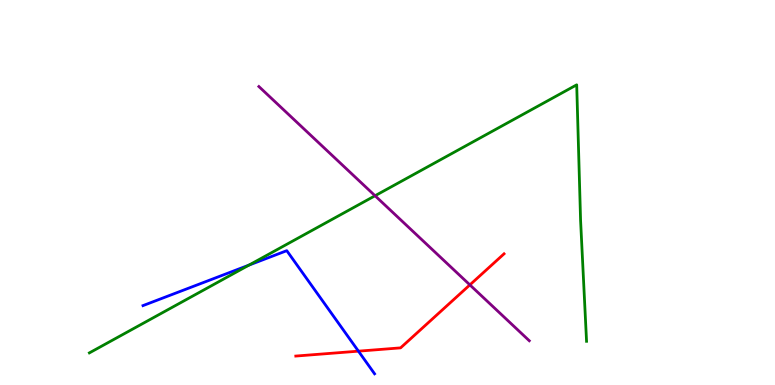[{'lines': ['blue', 'red'], 'intersections': [{'x': 4.63, 'y': 0.879}]}, {'lines': ['green', 'red'], 'intersections': []}, {'lines': ['purple', 'red'], 'intersections': [{'x': 6.06, 'y': 2.6}]}, {'lines': ['blue', 'green'], 'intersections': [{'x': 3.21, 'y': 3.11}]}, {'lines': ['blue', 'purple'], 'intersections': []}, {'lines': ['green', 'purple'], 'intersections': [{'x': 4.84, 'y': 4.92}]}]